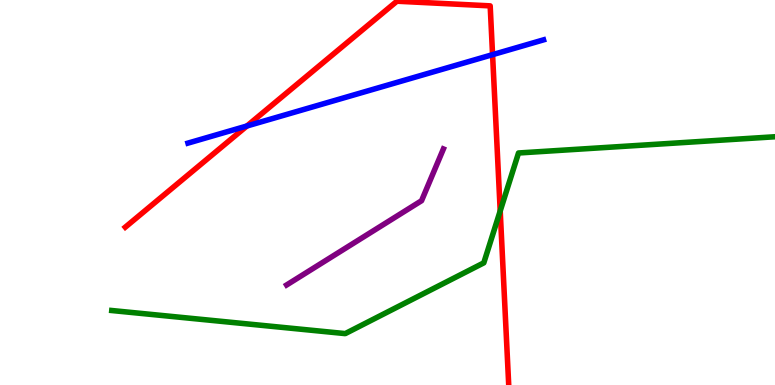[{'lines': ['blue', 'red'], 'intersections': [{'x': 3.19, 'y': 6.73}, {'x': 6.36, 'y': 8.58}]}, {'lines': ['green', 'red'], 'intersections': [{'x': 6.45, 'y': 4.52}]}, {'lines': ['purple', 'red'], 'intersections': []}, {'lines': ['blue', 'green'], 'intersections': []}, {'lines': ['blue', 'purple'], 'intersections': []}, {'lines': ['green', 'purple'], 'intersections': []}]